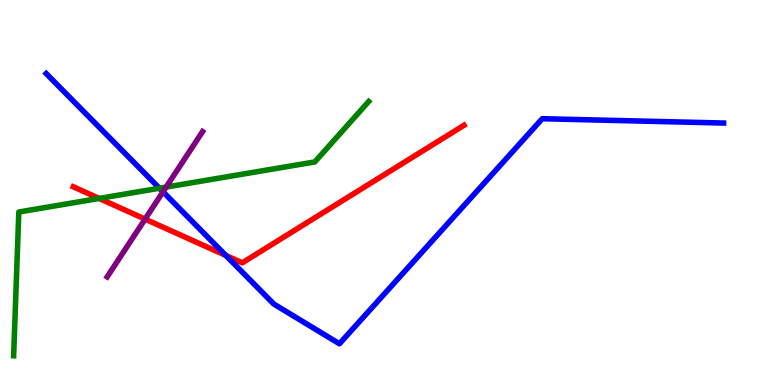[{'lines': ['blue', 'red'], 'intersections': [{'x': 2.91, 'y': 3.37}]}, {'lines': ['green', 'red'], 'intersections': [{'x': 1.28, 'y': 4.85}]}, {'lines': ['purple', 'red'], 'intersections': [{'x': 1.87, 'y': 4.31}]}, {'lines': ['blue', 'green'], 'intersections': [{'x': 2.06, 'y': 5.11}]}, {'lines': ['blue', 'purple'], 'intersections': [{'x': 2.1, 'y': 5.02}]}, {'lines': ['green', 'purple'], 'intersections': [{'x': 2.14, 'y': 5.14}]}]